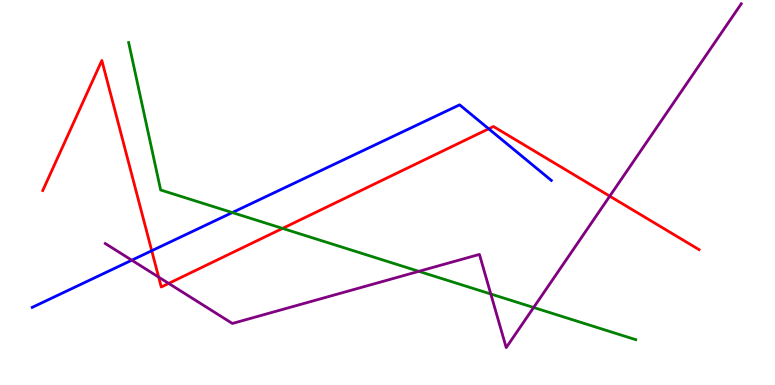[{'lines': ['blue', 'red'], 'intersections': [{'x': 1.96, 'y': 3.49}, {'x': 6.31, 'y': 6.65}]}, {'lines': ['green', 'red'], 'intersections': [{'x': 3.65, 'y': 4.07}]}, {'lines': ['purple', 'red'], 'intersections': [{'x': 2.05, 'y': 2.8}, {'x': 2.18, 'y': 2.64}, {'x': 7.87, 'y': 4.9}]}, {'lines': ['blue', 'green'], 'intersections': [{'x': 3.0, 'y': 4.48}]}, {'lines': ['blue', 'purple'], 'intersections': [{'x': 1.7, 'y': 3.24}]}, {'lines': ['green', 'purple'], 'intersections': [{'x': 5.4, 'y': 2.95}, {'x': 6.33, 'y': 2.36}, {'x': 6.89, 'y': 2.01}]}]